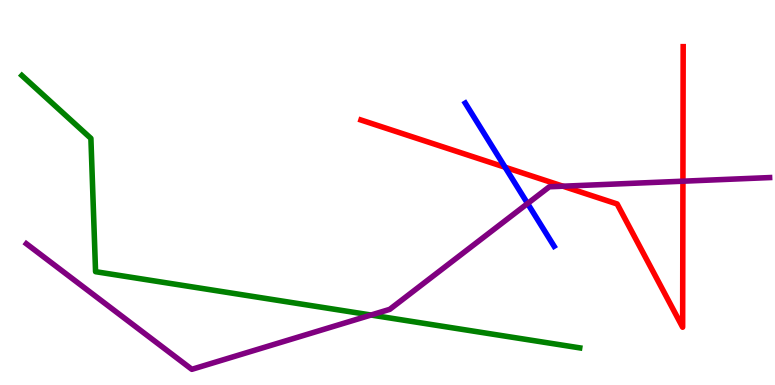[{'lines': ['blue', 'red'], 'intersections': [{'x': 6.52, 'y': 5.66}]}, {'lines': ['green', 'red'], 'intersections': []}, {'lines': ['purple', 'red'], 'intersections': [{'x': 7.26, 'y': 5.16}, {'x': 8.81, 'y': 5.29}]}, {'lines': ['blue', 'green'], 'intersections': []}, {'lines': ['blue', 'purple'], 'intersections': [{'x': 6.81, 'y': 4.71}]}, {'lines': ['green', 'purple'], 'intersections': [{'x': 4.79, 'y': 1.82}]}]